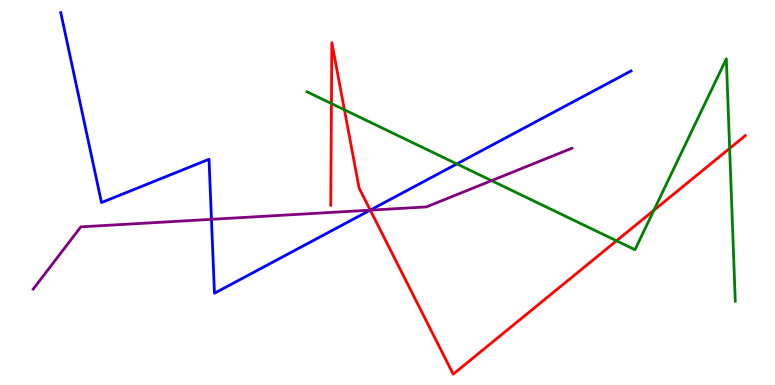[{'lines': ['blue', 'red'], 'intersections': [{'x': 4.78, 'y': 4.54}]}, {'lines': ['green', 'red'], 'intersections': [{'x': 4.28, 'y': 7.31}, {'x': 4.44, 'y': 7.15}, {'x': 7.95, 'y': 3.75}, {'x': 8.44, 'y': 4.54}, {'x': 9.41, 'y': 6.15}]}, {'lines': ['purple', 'red'], 'intersections': [{'x': 4.78, 'y': 4.54}]}, {'lines': ['blue', 'green'], 'intersections': [{'x': 5.89, 'y': 5.74}]}, {'lines': ['blue', 'purple'], 'intersections': [{'x': 2.73, 'y': 4.3}, {'x': 4.78, 'y': 4.54}]}, {'lines': ['green', 'purple'], 'intersections': [{'x': 6.34, 'y': 5.31}]}]